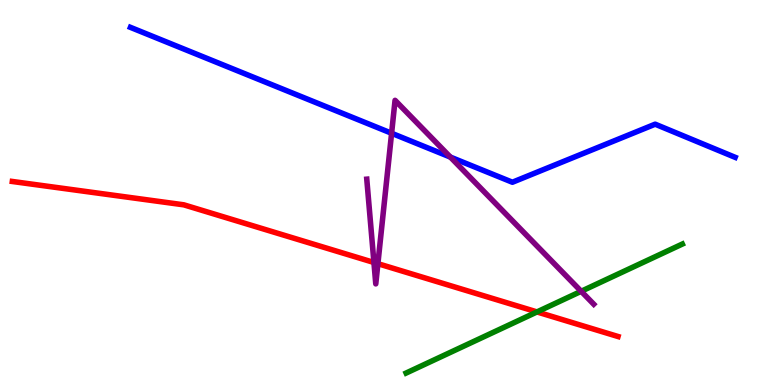[{'lines': ['blue', 'red'], 'intersections': []}, {'lines': ['green', 'red'], 'intersections': [{'x': 6.93, 'y': 1.9}]}, {'lines': ['purple', 'red'], 'intersections': [{'x': 4.82, 'y': 3.18}, {'x': 4.88, 'y': 3.15}]}, {'lines': ['blue', 'green'], 'intersections': []}, {'lines': ['blue', 'purple'], 'intersections': [{'x': 5.05, 'y': 6.54}, {'x': 5.81, 'y': 5.92}]}, {'lines': ['green', 'purple'], 'intersections': [{'x': 7.5, 'y': 2.43}]}]